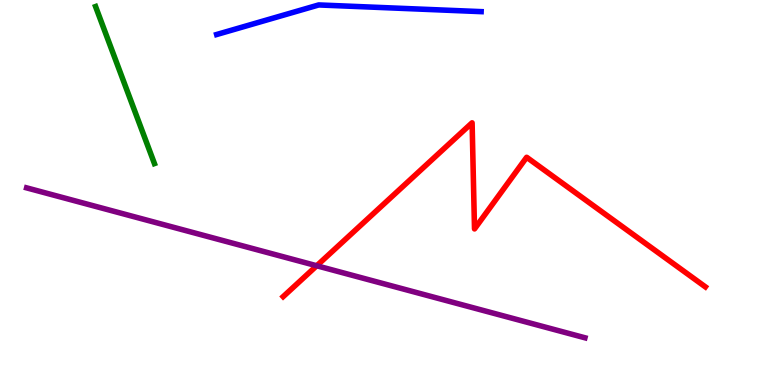[{'lines': ['blue', 'red'], 'intersections': []}, {'lines': ['green', 'red'], 'intersections': []}, {'lines': ['purple', 'red'], 'intersections': [{'x': 4.09, 'y': 3.1}]}, {'lines': ['blue', 'green'], 'intersections': []}, {'lines': ['blue', 'purple'], 'intersections': []}, {'lines': ['green', 'purple'], 'intersections': []}]